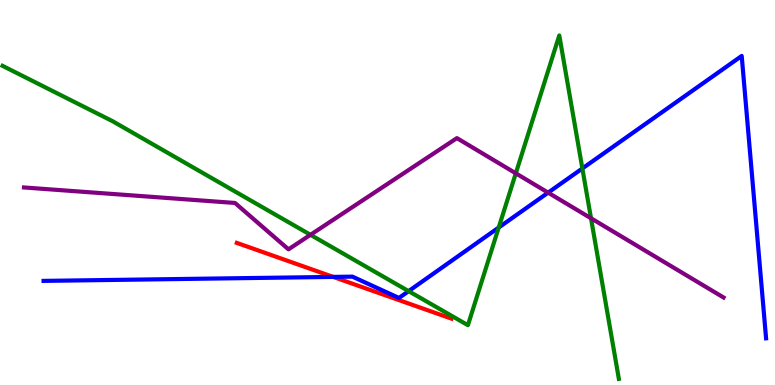[{'lines': ['blue', 'red'], 'intersections': [{'x': 4.3, 'y': 2.81}]}, {'lines': ['green', 'red'], 'intersections': []}, {'lines': ['purple', 'red'], 'intersections': []}, {'lines': ['blue', 'green'], 'intersections': [{'x': 5.27, 'y': 2.44}, {'x': 6.44, 'y': 4.09}, {'x': 7.51, 'y': 5.62}]}, {'lines': ['blue', 'purple'], 'intersections': [{'x': 7.07, 'y': 5.0}]}, {'lines': ['green', 'purple'], 'intersections': [{'x': 4.01, 'y': 3.9}, {'x': 6.66, 'y': 5.5}, {'x': 7.63, 'y': 4.33}]}]